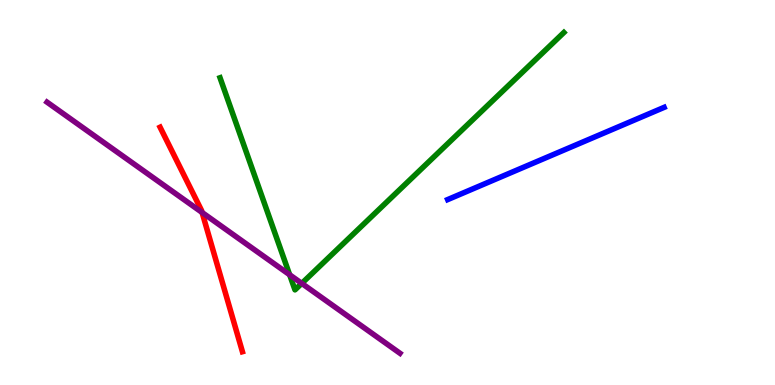[{'lines': ['blue', 'red'], 'intersections': []}, {'lines': ['green', 'red'], 'intersections': []}, {'lines': ['purple', 'red'], 'intersections': [{'x': 2.61, 'y': 4.48}]}, {'lines': ['blue', 'green'], 'intersections': []}, {'lines': ['blue', 'purple'], 'intersections': []}, {'lines': ['green', 'purple'], 'intersections': [{'x': 3.74, 'y': 2.86}, {'x': 3.89, 'y': 2.64}]}]